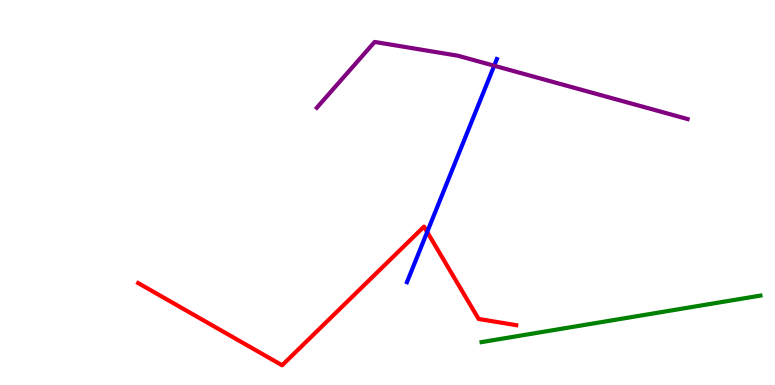[{'lines': ['blue', 'red'], 'intersections': [{'x': 5.51, 'y': 3.97}]}, {'lines': ['green', 'red'], 'intersections': []}, {'lines': ['purple', 'red'], 'intersections': []}, {'lines': ['blue', 'green'], 'intersections': []}, {'lines': ['blue', 'purple'], 'intersections': [{'x': 6.38, 'y': 8.29}]}, {'lines': ['green', 'purple'], 'intersections': []}]